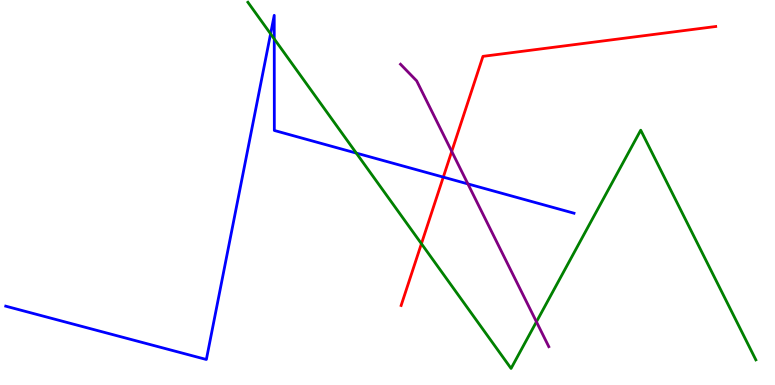[{'lines': ['blue', 'red'], 'intersections': [{'x': 5.72, 'y': 5.4}]}, {'lines': ['green', 'red'], 'intersections': [{'x': 5.44, 'y': 3.67}]}, {'lines': ['purple', 'red'], 'intersections': [{'x': 5.83, 'y': 6.07}]}, {'lines': ['blue', 'green'], 'intersections': [{'x': 3.49, 'y': 9.12}, {'x': 3.54, 'y': 8.99}, {'x': 4.6, 'y': 6.02}]}, {'lines': ['blue', 'purple'], 'intersections': [{'x': 6.04, 'y': 5.22}]}, {'lines': ['green', 'purple'], 'intersections': [{'x': 6.92, 'y': 1.64}]}]